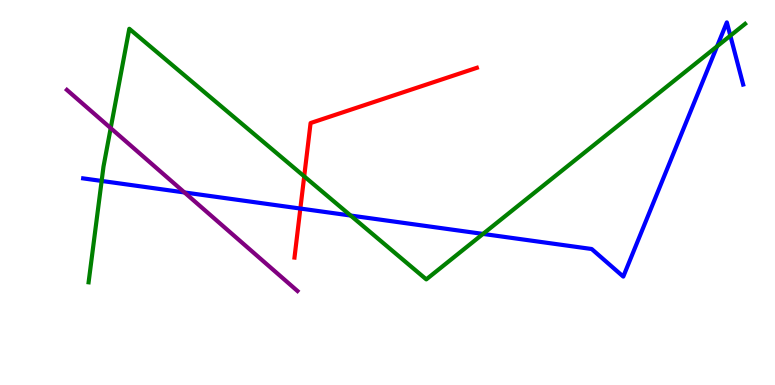[{'lines': ['blue', 'red'], 'intersections': [{'x': 3.88, 'y': 4.58}]}, {'lines': ['green', 'red'], 'intersections': [{'x': 3.93, 'y': 5.42}]}, {'lines': ['purple', 'red'], 'intersections': []}, {'lines': ['blue', 'green'], 'intersections': [{'x': 1.31, 'y': 5.3}, {'x': 4.52, 'y': 4.4}, {'x': 6.23, 'y': 3.92}, {'x': 9.25, 'y': 8.8}, {'x': 9.42, 'y': 9.07}]}, {'lines': ['blue', 'purple'], 'intersections': [{'x': 2.38, 'y': 5.0}]}, {'lines': ['green', 'purple'], 'intersections': [{'x': 1.43, 'y': 6.67}]}]